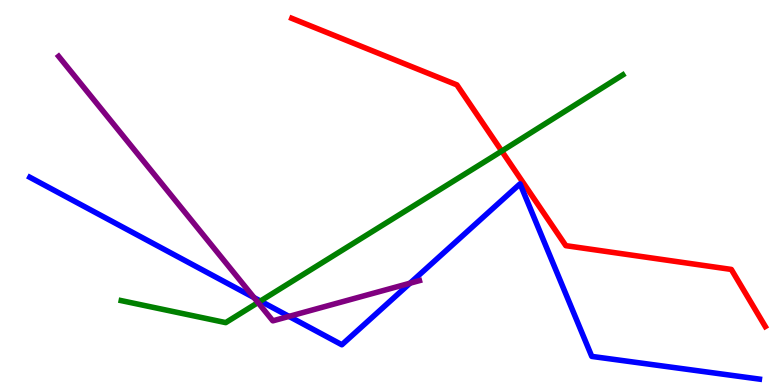[{'lines': ['blue', 'red'], 'intersections': []}, {'lines': ['green', 'red'], 'intersections': [{'x': 6.47, 'y': 6.08}]}, {'lines': ['purple', 'red'], 'intersections': []}, {'lines': ['blue', 'green'], 'intersections': [{'x': 3.36, 'y': 2.18}]}, {'lines': ['blue', 'purple'], 'intersections': [{'x': 3.28, 'y': 2.27}, {'x': 3.73, 'y': 1.78}, {'x': 5.29, 'y': 2.64}]}, {'lines': ['green', 'purple'], 'intersections': [{'x': 3.33, 'y': 2.14}]}]